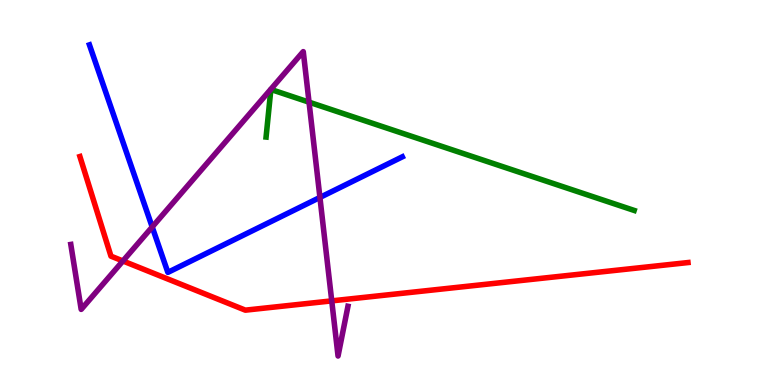[{'lines': ['blue', 'red'], 'intersections': []}, {'lines': ['green', 'red'], 'intersections': []}, {'lines': ['purple', 'red'], 'intersections': [{'x': 1.59, 'y': 3.22}, {'x': 4.28, 'y': 2.19}]}, {'lines': ['blue', 'green'], 'intersections': []}, {'lines': ['blue', 'purple'], 'intersections': [{'x': 1.96, 'y': 4.1}, {'x': 4.13, 'y': 4.87}]}, {'lines': ['green', 'purple'], 'intersections': [{'x': 3.99, 'y': 7.35}]}]